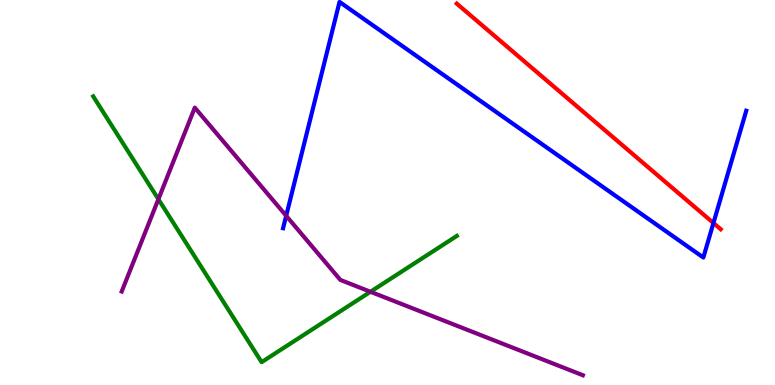[{'lines': ['blue', 'red'], 'intersections': [{'x': 9.21, 'y': 4.21}]}, {'lines': ['green', 'red'], 'intersections': []}, {'lines': ['purple', 'red'], 'intersections': []}, {'lines': ['blue', 'green'], 'intersections': []}, {'lines': ['blue', 'purple'], 'intersections': [{'x': 3.69, 'y': 4.39}]}, {'lines': ['green', 'purple'], 'intersections': [{'x': 2.04, 'y': 4.83}, {'x': 4.78, 'y': 2.42}]}]